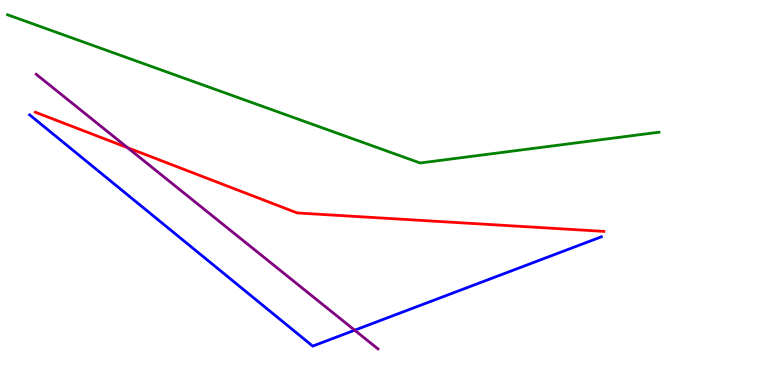[{'lines': ['blue', 'red'], 'intersections': []}, {'lines': ['green', 'red'], 'intersections': []}, {'lines': ['purple', 'red'], 'intersections': [{'x': 1.65, 'y': 6.16}]}, {'lines': ['blue', 'green'], 'intersections': []}, {'lines': ['blue', 'purple'], 'intersections': [{'x': 4.58, 'y': 1.42}]}, {'lines': ['green', 'purple'], 'intersections': []}]